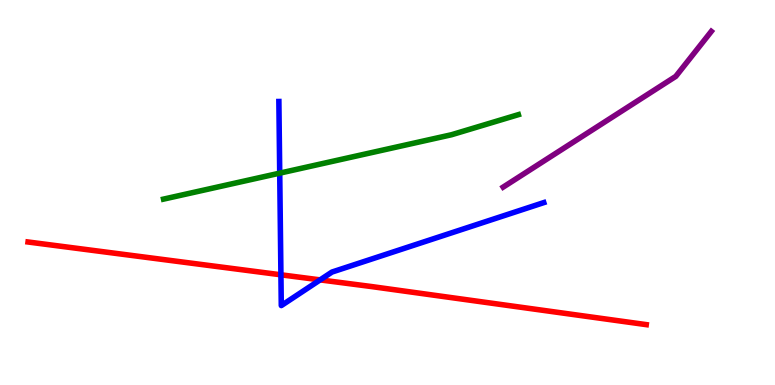[{'lines': ['blue', 'red'], 'intersections': [{'x': 3.62, 'y': 2.86}, {'x': 4.13, 'y': 2.73}]}, {'lines': ['green', 'red'], 'intersections': []}, {'lines': ['purple', 'red'], 'intersections': []}, {'lines': ['blue', 'green'], 'intersections': [{'x': 3.61, 'y': 5.5}]}, {'lines': ['blue', 'purple'], 'intersections': []}, {'lines': ['green', 'purple'], 'intersections': []}]